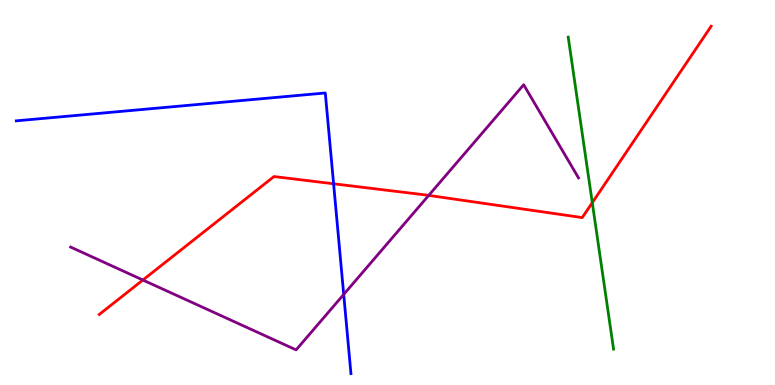[{'lines': ['blue', 'red'], 'intersections': [{'x': 4.3, 'y': 5.23}]}, {'lines': ['green', 'red'], 'intersections': [{'x': 7.64, 'y': 4.74}]}, {'lines': ['purple', 'red'], 'intersections': [{'x': 1.84, 'y': 2.73}, {'x': 5.53, 'y': 4.92}]}, {'lines': ['blue', 'green'], 'intersections': []}, {'lines': ['blue', 'purple'], 'intersections': [{'x': 4.43, 'y': 2.35}]}, {'lines': ['green', 'purple'], 'intersections': []}]